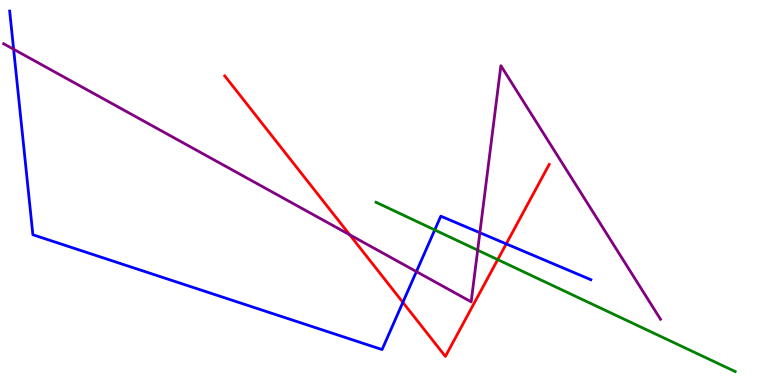[{'lines': ['blue', 'red'], 'intersections': [{'x': 5.2, 'y': 2.15}, {'x': 6.53, 'y': 3.67}]}, {'lines': ['green', 'red'], 'intersections': [{'x': 6.42, 'y': 3.26}]}, {'lines': ['purple', 'red'], 'intersections': [{'x': 4.51, 'y': 3.9}]}, {'lines': ['blue', 'green'], 'intersections': [{'x': 5.61, 'y': 4.03}]}, {'lines': ['blue', 'purple'], 'intersections': [{'x': 0.176, 'y': 8.72}, {'x': 5.37, 'y': 2.95}, {'x': 6.19, 'y': 3.96}]}, {'lines': ['green', 'purple'], 'intersections': [{'x': 6.16, 'y': 3.5}]}]